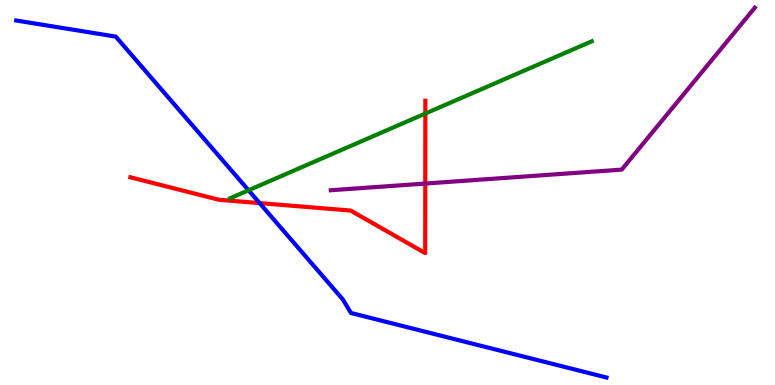[{'lines': ['blue', 'red'], 'intersections': [{'x': 3.35, 'y': 4.72}]}, {'lines': ['green', 'red'], 'intersections': [{'x': 5.49, 'y': 7.05}]}, {'lines': ['purple', 'red'], 'intersections': [{'x': 5.49, 'y': 5.23}]}, {'lines': ['blue', 'green'], 'intersections': [{'x': 3.21, 'y': 5.06}]}, {'lines': ['blue', 'purple'], 'intersections': []}, {'lines': ['green', 'purple'], 'intersections': []}]